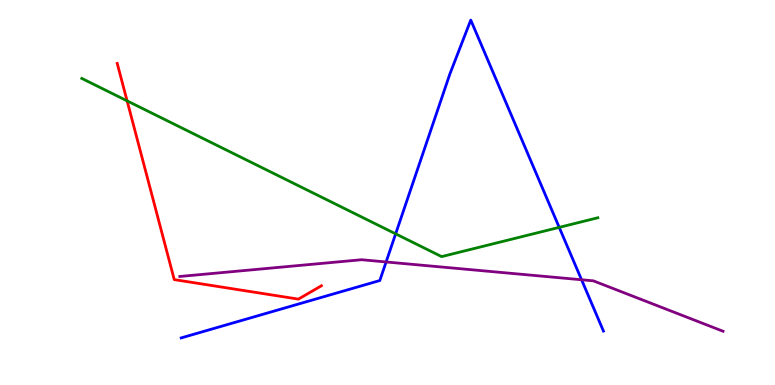[{'lines': ['blue', 'red'], 'intersections': []}, {'lines': ['green', 'red'], 'intersections': [{'x': 1.64, 'y': 7.38}]}, {'lines': ['purple', 'red'], 'intersections': []}, {'lines': ['blue', 'green'], 'intersections': [{'x': 5.11, 'y': 3.93}, {'x': 7.22, 'y': 4.09}]}, {'lines': ['blue', 'purple'], 'intersections': [{'x': 4.98, 'y': 3.2}, {'x': 7.5, 'y': 2.73}]}, {'lines': ['green', 'purple'], 'intersections': []}]